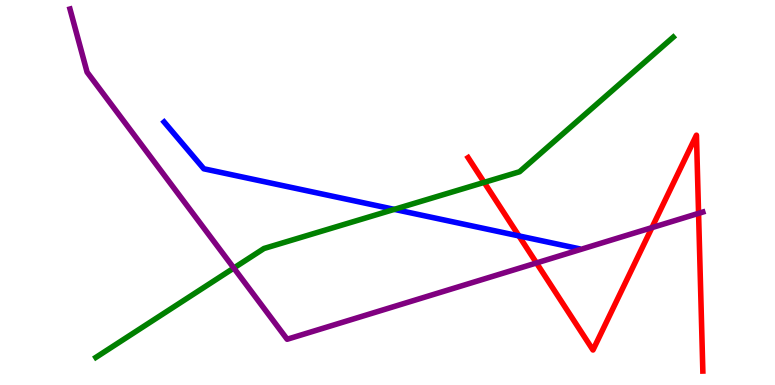[{'lines': ['blue', 'red'], 'intersections': [{'x': 6.7, 'y': 3.87}]}, {'lines': ['green', 'red'], 'intersections': [{'x': 6.25, 'y': 5.26}]}, {'lines': ['purple', 'red'], 'intersections': [{'x': 6.92, 'y': 3.17}, {'x': 8.41, 'y': 4.09}, {'x': 9.01, 'y': 4.46}]}, {'lines': ['blue', 'green'], 'intersections': [{'x': 5.09, 'y': 4.56}]}, {'lines': ['blue', 'purple'], 'intersections': []}, {'lines': ['green', 'purple'], 'intersections': [{'x': 3.02, 'y': 3.04}]}]